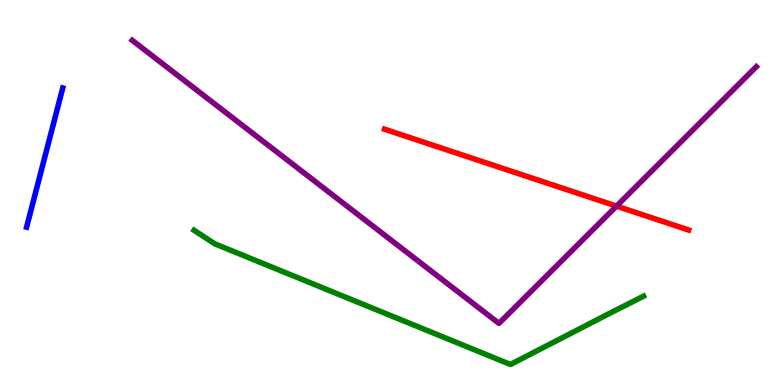[{'lines': ['blue', 'red'], 'intersections': []}, {'lines': ['green', 'red'], 'intersections': []}, {'lines': ['purple', 'red'], 'intersections': [{'x': 7.96, 'y': 4.65}]}, {'lines': ['blue', 'green'], 'intersections': []}, {'lines': ['blue', 'purple'], 'intersections': []}, {'lines': ['green', 'purple'], 'intersections': []}]